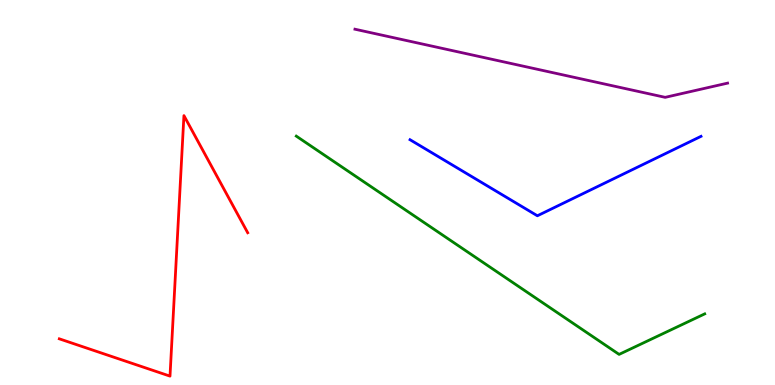[{'lines': ['blue', 'red'], 'intersections': []}, {'lines': ['green', 'red'], 'intersections': []}, {'lines': ['purple', 'red'], 'intersections': []}, {'lines': ['blue', 'green'], 'intersections': []}, {'lines': ['blue', 'purple'], 'intersections': []}, {'lines': ['green', 'purple'], 'intersections': []}]